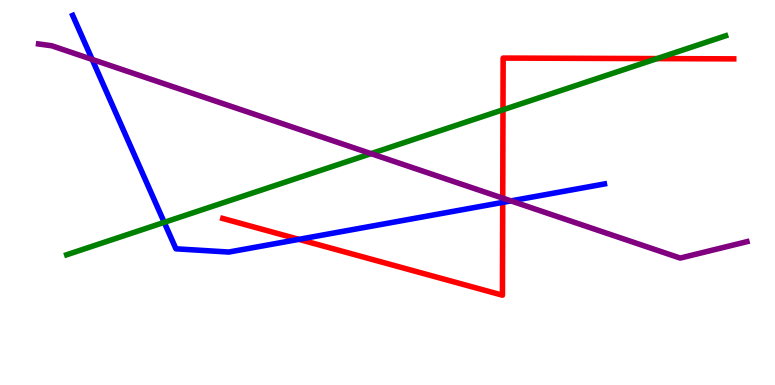[{'lines': ['blue', 'red'], 'intersections': [{'x': 3.86, 'y': 3.78}, {'x': 6.49, 'y': 4.74}]}, {'lines': ['green', 'red'], 'intersections': [{'x': 6.49, 'y': 7.15}, {'x': 8.48, 'y': 8.48}]}, {'lines': ['purple', 'red'], 'intersections': [{'x': 6.49, 'y': 4.85}]}, {'lines': ['blue', 'green'], 'intersections': [{'x': 2.12, 'y': 4.22}]}, {'lines': ['blue', 'purple'], 'intersections': [{'x': 1.19, 'y': 8.46}, {'x': 6.59, 'y': 4.78}]}, {'lines': ['green', 'purple'], 'intersections': [{'x': 4.79, 'y': 6.01}]}]